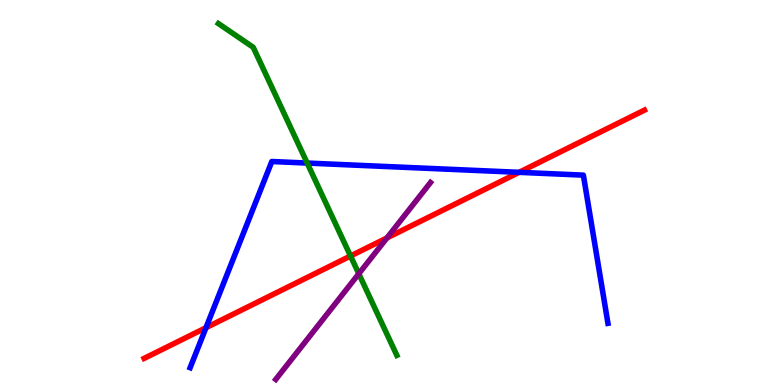[{'lines': ['blue', 'red'], 'intersections': [{'x': 2.66, 'y': 1.49}, {'x': 6.7, 'y': 5.52}]}, {'lines': ['green', 'red'], 'intersections': [{'x': 4.52, 'y': 3.35}]}, {'lines': ['purple', 'red'], 'intersections': [{'x': 4.99, 'y': 3.82}]}, {'lines': ['blue', 'green'], 'intersections': [{'x': 3.96, 'y': 5.76}]}, {'lines': ['blue', 'purple'], 'intersections': []}, {'lines': ['green', 'purple'], 'intersections': [{'x': 4.63, 'y': 2.89}]}]